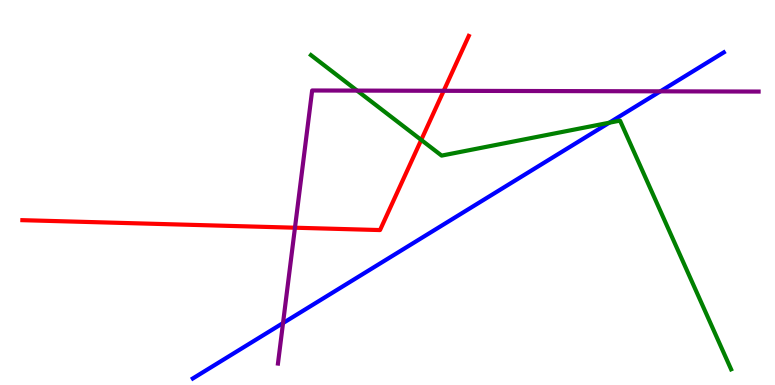[{'lines': ['blue', 'red'], 'intersections': []}, {'lines': ['green', 'red'], 'intersections': [{'x': 5.44, 'y': 6.37}]}, {'lines': ['purple', 'red'], 'intersections': [{'x': 3.81, 'y': 4.09}, {'x': 5.73, 'y': 7.64}]}, {'lines': ['blue', 'green'], 'intersections': [{'x': 7.86, 'y': 6.81}]}, {'lines': ['blue', 'purple'], 'intersections': [{'x': 3.65, 'y': 1.61}, {'x': 8.52, 'y': 7.63}]}, {'lines': ['green', 'purple'], 'intersections': [{'x': 4.61, 'y': 7.65}]}]